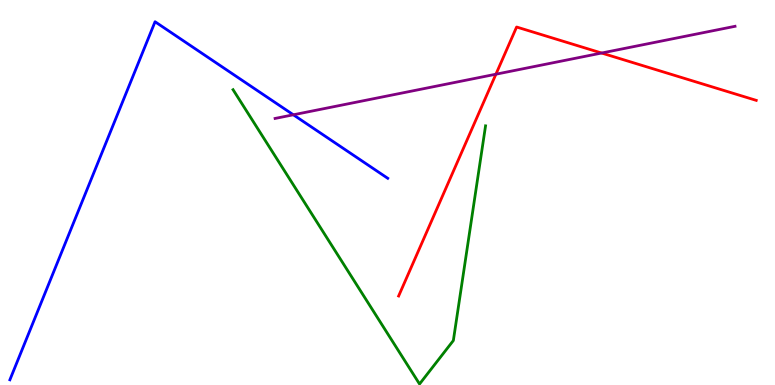[{'lines': ['blue', 'red'], 'intersections': []}, {'lines': ['green', 'red'], 'intersections': []}, {'lines': ['purple', 'red'], 'intersections': [{'x': 6.4, 'y': 8.07}, {'x': 7.76, 'y': 8.62}]}, {'lines': ['blue', 'green'], 'intersections': []}, {'lines': ['blue', 'purple'], 'intersections': [{'x': 3.79, 'y': 7.02}]}, {'lines': ['green', 'purple'], 'intersections': []}]